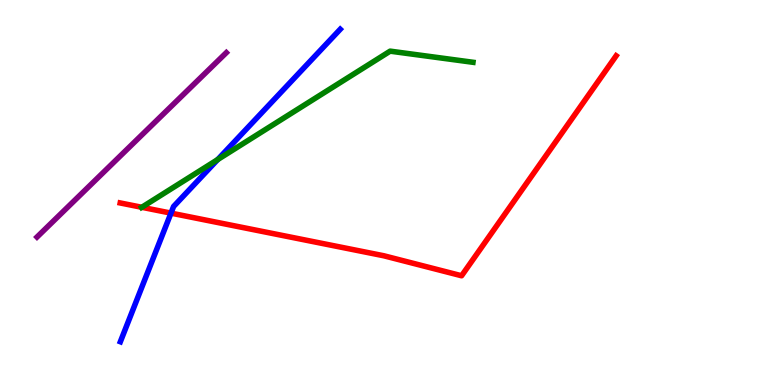[{'lines': ['blue', 'red'], 'intersections': [{'x': 2.21, 'y': 4.46}]}, {'lines': ['green', 'red'], 'intersections': [{'x': 1.83, 'y': 4.62}]}, {'lines': ['purple', 'red'], 'intersections': []}, {'lines': ['blue', 'green'], 'intersections': [{'x': 2.81, 'y': 5.86}]}, {'lines': ['blue', 'purple'], 'intersections': []}, {'lines': ['green', 'purple'], 'intersections': []}]